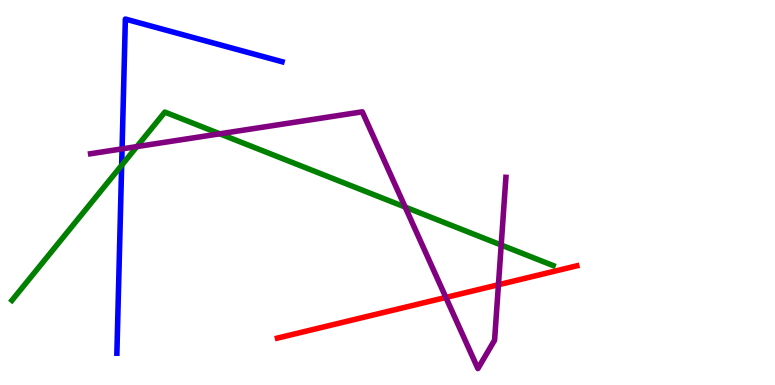[{'lines': ['blue', 'red'], 'intersections': []}, {'lines': ['green', 'red'], 'intersections': []}, {'lines': ['purple', 'red'], 'intersections': [{'x': 5.75, 'y': 2.27}, {'x': 6.43, 'y': 2.6}]}, {'lines': ['blue', 'green'], 'intersections': [{'x': 1.57, 'y': 5.71}]}, {'lines': ['blue', 'purple'], 'intersections': [{'x': 1.58, 'y': 6.13}]}, {'lines': ['green', 'purple'], 'intersections': [{'x': 1.77, 'y': 6.19}, {'x': 2.84, 'y': 6.52}, {'x': 5.23, 'y': 4.62}, {'x': 6.47, 'y': 3.64}]}]